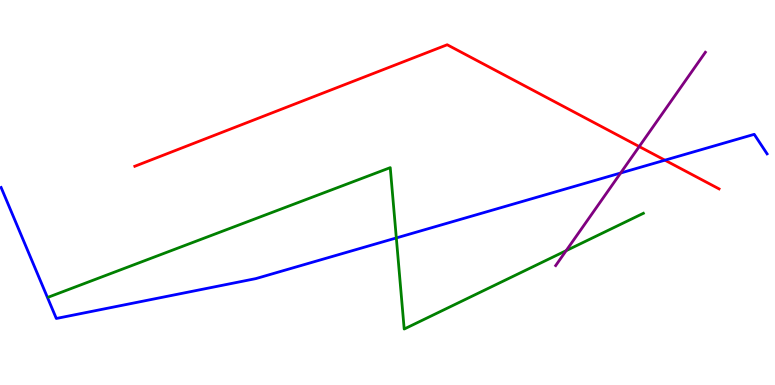[{'lines': ['blue', 'red'], 'intersections': [{'x': 8.58, 'y': 5.84}]}, {'lines': ['green', 'red'], 'intersections': []}, {'lines': ['purple', 'red'], 'intersections': [{'x': 8.25, 'y': 6.19}]}, {'lines': ['blue', 'green'], 'intersections': [{'x': 5.11, 'y': 3.82}]}, {'lines': ['blue', 'purple'], 'intersections': [{'x': 8.01, 'y': 5.51}]}, {'lines': ['green', 'purple'], 'intersections': [{'x': 7.31, 'y': 3.49}]}]